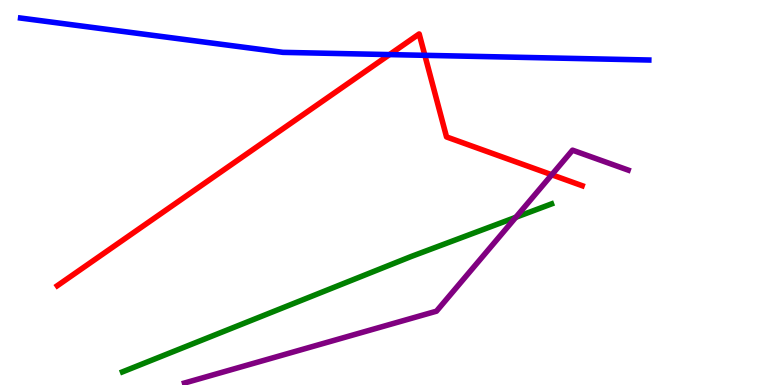[{'lines': ['blue', 'red'], 'intersections': [{'x': 5.03, 'y': 8.58}, {'x': 5.48, 'y': 8.56}]}, {'lines': ['green', 'red'], 'intersections': []}, {'lines': ['purple', 'red'], 'intersections': [{'x': 7.12, 'y': 5.46}]}, {'lines': ['blue', 'green'], 'intersections': []}, {'lines': ['blue', 'purple'], 'intersections': []}, {'lines': ['green', 'purple'], 'intersections': [{'x': 6.66, 'y': 4.36}]}]